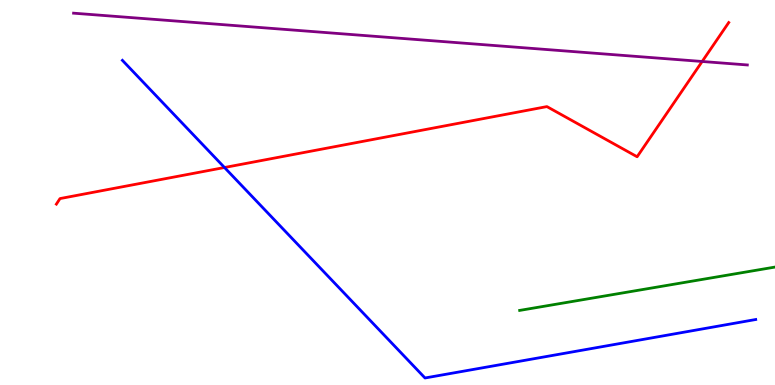[{'lines': ['blue', 'red'], 'intersections': [{'x': 2.9, 'y': 5.65}]}, {'lines': ['green', 'red'], 'intersections': []}, {'lines': ['purple', 'red'], 'intersections': [{'x': 9.06, 'y': 8.4}]}, {'lines': ['blue', 'green'], 'intersections': []}, {'lines': ['blue', 'purple'], 'intersections': []}, {'lines': ['green', 'purple'], 'intersections': []}]